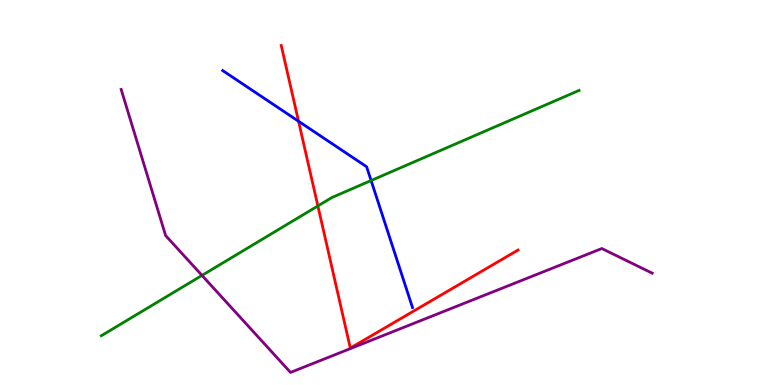[{'lines': ['blue', 'red'], 'intersections': [{'x': 3.85, 'y': 6.85}]}, {'lines': ['green', 'red'], 'intersections': [{'x': 4.1, 'y': 4.65}]}, {'lines': ['purple', 'red'], 'intersections': []}, {'lines': ['blue', 'green'], 'intersections': [{'x': 4.79, 'y': 5.31}]}, {'lines': ['blue', 'purple'], 'intersections': []}, {'lines': ['green', 'purple'], 'intersections': [{'x': 2.61, 'y': 2.85}]}]